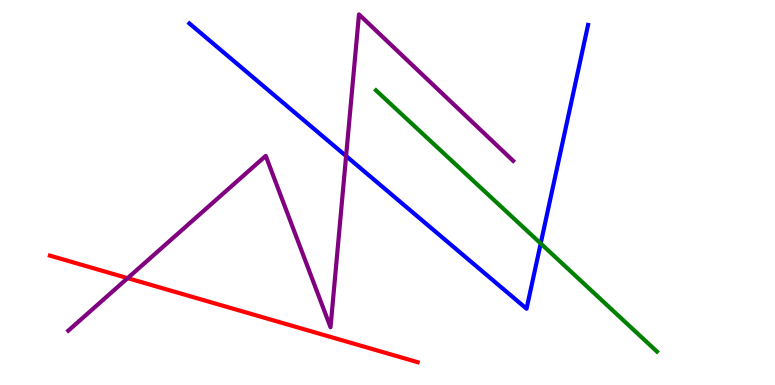[{'lines': ['blue', 'red'], 'intersections': []}, {'lines': ['green', 'red'], 'intersections': []}, {'lines': ['purple', 'red'], 'intersections': [{'x': 1.65, 'y': 2.78}]}, {'lines': ['blue', 'green'], 'intersections': [{'x': 6.98, 'y': 3.68}]}, {'lines': ['blue', 'purple'], 'intersections': [{'x': 4.47, 'y': 5.95}]}, {'lines': ['green', 'purple'], 'intersections': []}]